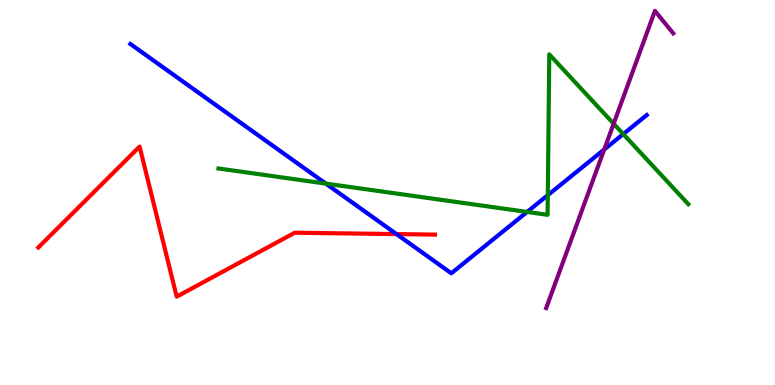[{'lines': ['blue', 'red'], 'intersections': [{'x': 5.12, 'y': 3.92}]}, {'lines': ['green', 'red'], 'intersections': []}, {'lines': ['purple', 'red'], 'intersections': []}, {'lines': ['blue', 'green'], 'intersections': [{'x': 4.2, 'y': 5.23}, {'x': 6.8, 'y': 4.5}, {'x': 7.07, 'y': 4.93}, {'x': 8.04, 'y': 6.52}]}, {'lines': ['blue', 'purple'], 'intersections': [{'x': 7.8, 'y': 6.12}]}, {'lines': ['green', 'purple'], 'intersections': [{'x': 7.92, 'y': 6.79}]}]